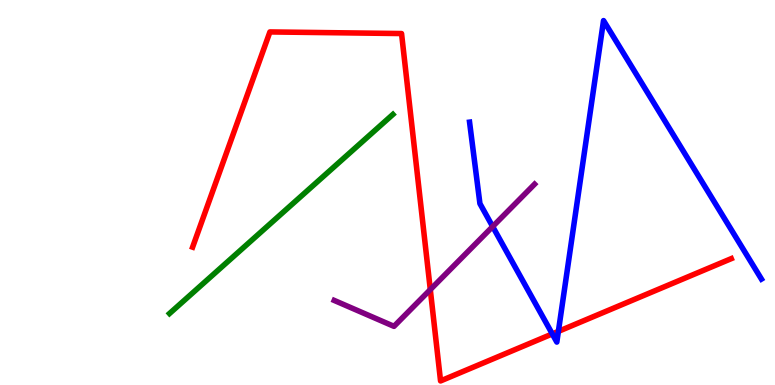[{'lines': ['blue', 'red'], 'intersections': [{'x': 7.13, 'y': 1.33}, {'x': 7.2, 'y': 1.39}]}, {'lines': ['green', 'red'], 'intersections': []}, {'lines': ['purple', 'red'], 'intersections': [{'x': 5.55, 'y': 2.48}]}, {'lines': ['blue', 'green'], 'intersections': []}, {'lines': ['blue', 'purple'], 'intersections': [{'x': 6.36, 'y': 4.12}]}, {'lines': ['green', 'purple'], 'intersections': []}]